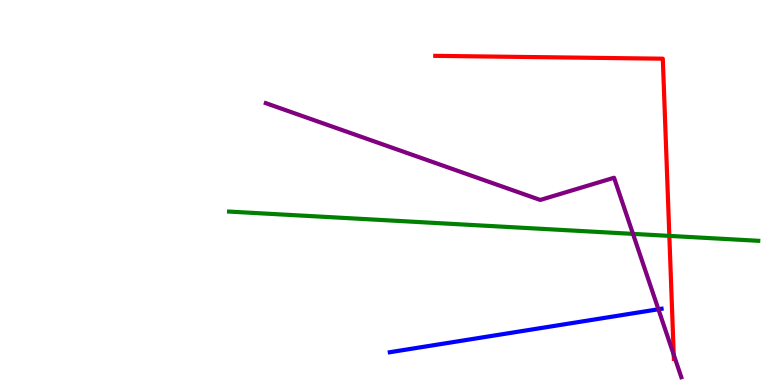[{'lines': ['blue', 'red'], 'intersections': []}, {'lines': ['green', 'red'], 'intersections': [{'x': 8.64, 'y': 3.87}]}, {'lines': ['purple', 'red'], 'intersections': [{'x': 8.69, 'y': 0.787}]}, {'lines': ['blue', 'green'], 'intersections': []}, {'lines': ['blue', 'purple'], 'intersections': [{'x': 8.5, 'y': 1.97}]}, {'lines': ['green', 'purple'], 'intersections': [{'x': 8.17, 'y': 3.93}]}]